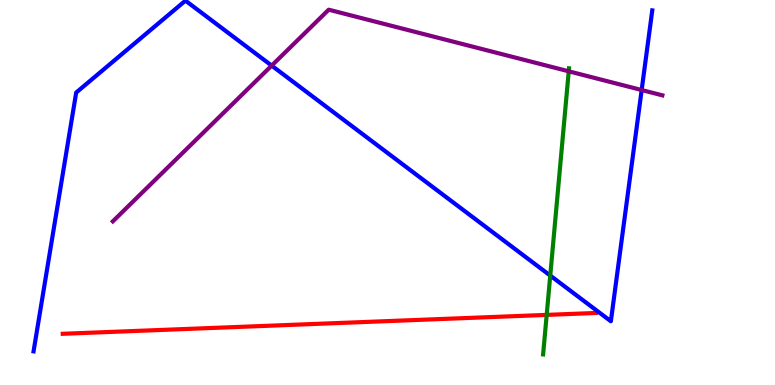[{'lines': ['blue', 'red'], 'intersections': []}, {'lines': ['green', 'red'], 'intersections': [{'x': 7.05, 'y': 1.82}]}, {'lines': ['purple', 'red'], 'intersections': []}, {'lines': ['blue', 'green'], 'intersections': [{'x': 7.1, 'y': 2.84}]}, {'lines': ['blue', 'purple'], 'intersections': [{'x': 3.51, 'y': 8.3}, {'x': 8.28, 'y': 7.66}]}, {'lines': ['green', 'purple'], 'intersections': [{'x': 7.34, 'y': 8.15}]}]